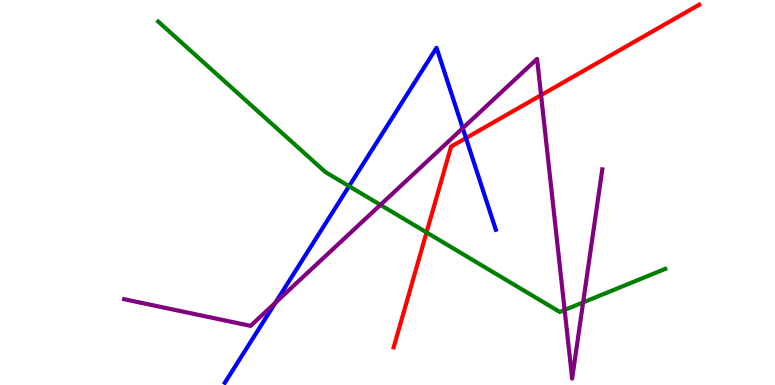[{'lines': ['blue', 'red'], 'intersections': [{'x': 6.01, 'y': 6.41}]}, {'lines': ['green', 'red'], 'intersections': [{'x': 5.5, 'y': 3.96}]}, {'lines': ['purple', 'red'], 'intersections': [{'x': 6.98, 'y': 7.53}]}, {'lines': ['blue', 'green'], 'intersections': [{'x': 4.5, 'y': 5.16}]}, {'lines': ['blue', 'purple'], 'intersections': [{'x': 3.55, 'y': 2.14}, {'x': 5.97, 'y': 6.67}]}, {'lines': ['green', 'purple'], 'intersections': [{'x': 4.91, 'y': 4.68}, {'x': 7.29, 'y': 1.95}, {'x': 7.52, 'y': 2.15}]}]